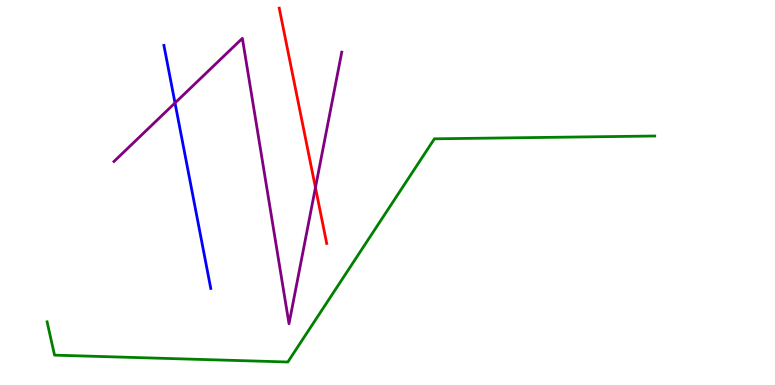[{'lines': ['blue', 'red'], 'intersections': []}, {'lines': ['green', 'red'], 'intersections': []}, {'lines': ['purple', 'red'], 'intersections': [{'x': 4.07, 'y': 5.13}]}, {'lines': ['blue', 'green'], 'intersections': []}, {'lines': ['blue', 'purple'], 'intersections': [{'x': 2.26, 'y': 7.33}]}, {'lines': ['green', 'purple'], 'intersections': []}]